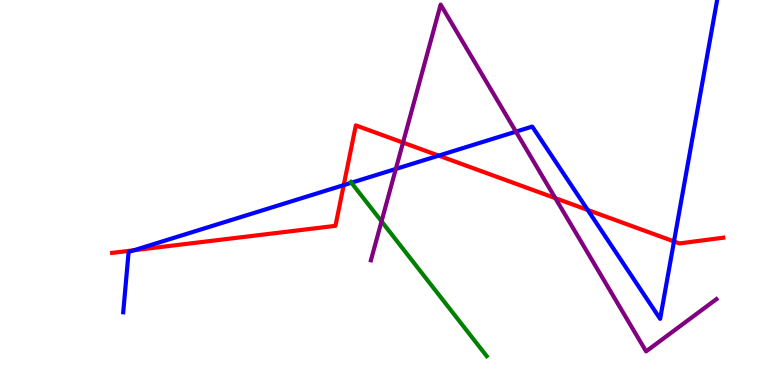[{'lines': ['blue', 'red'], 'intersections': [{'x': 1.73, 'y': 3.5}, {'x': 4.44, 'y': 5.19}, {'x': 5.66, 'y': 5.96}, {'x': 7.58, 'y': 4.55}, {'x': 8.7, 'y': 3.73}]}, {'lines': ['green', 'red'], 'intersections': []}, {'lines': ['purple', 'red'], 'intersections': [{'x': 5.2, 'y': 6.3}, {'x': 7.17, 'y': 4.85}]}, {'lines': ['blue', 'green'], 'intersections': [{'x': 4.53, 'y': 5.25}]}, {'lines': ['blue', 'purple'], 'intersections': [{'x': 5.11, 'y': 5.61}, {'x': 6.66, 'y': 6.58}]}, {'lines': ['green', 'purple'], 'intersections': [{'x': 4.92, 'y': 4.25}]}]